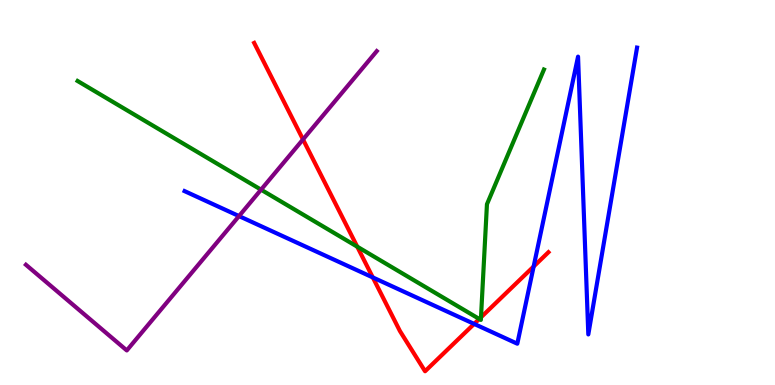[{'lines': ['blue', 'red'], 'intersections': [{'x': 4.81, 'y': 2.79}, {'x': 6.12, 'y': 1.59}, {'x': 6.89, 'y': 3.08}]}, {'lines': ['green', 'red'], 'intersections': [{'x': 4.61, 'y': 3.59}, {'x': 6.18, 'y': 1.72}, {'x': 6.21, 'y': 1.76}]}, {'lines': ['purple', 'red'], 'intersections': [{'x': 3.91, 'y': 6.38}]}, {'lines': ['blue', 'green'], 'intersections': []}, {'lines': ['blue', 'purple'], 'intersections': [{'x': 3.08, 'y': 4.39}]}, {'lines': ['green', 'purple'], 'intersections': [{'x': 3.37, 'y': 5.07}]}]